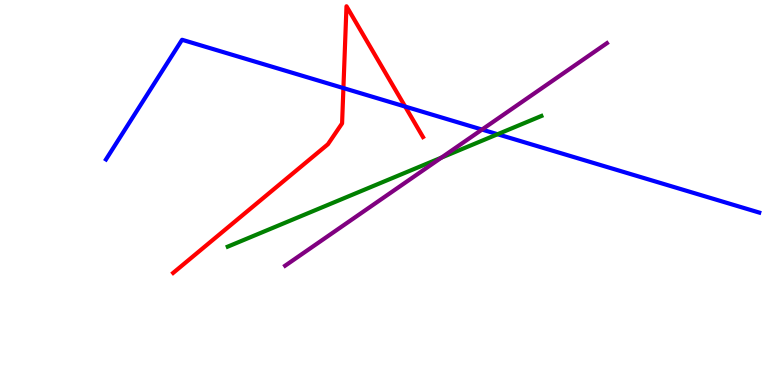[{'lines': ['blue', 'red'], 'intersections': [{'x': 4.43, 'y': 7.71}, {'x': 5.23, 'y': 7.23}]}, {'lines': ['green', 'red'], 'intersections': []}, {'lines': ['purple', 'red'], 'intersections': []}, {'lines': ['blue', 'green'], 'intersections': [{'x': 6.42, 'y': 6.51}]}, {'lines': ['blue', 'purple'], 'intersections': [{'x': 6.22, 'y': 6.63}]}, {'lines': ['green', 'purple'], 'intersections': [{'x': 5.7, 'y': 5.91}]}]